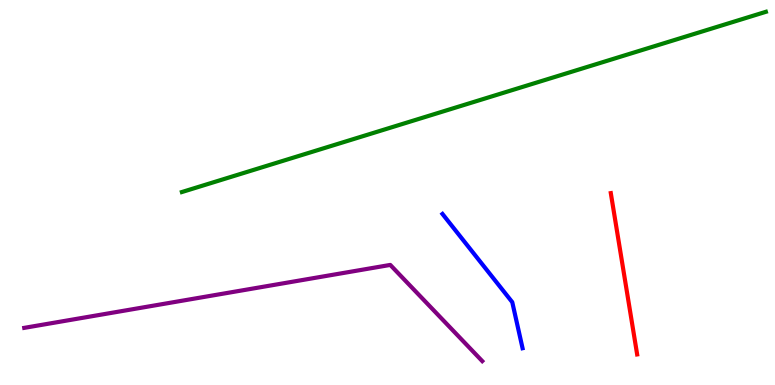[{'lines': ['blue', 'red'], 'intersections': []}, {'lines': ['green', 'red'], 'intersections': []}, {'lines': ['purple', 'red'], 'intersections': []}, {'lines': ['blue', 'green'], 'intersections': []}, {'lines': ['blue', 'purple'], 'intersections': []}, {'lines': ['green', 'purple'], 'intersections': []}]